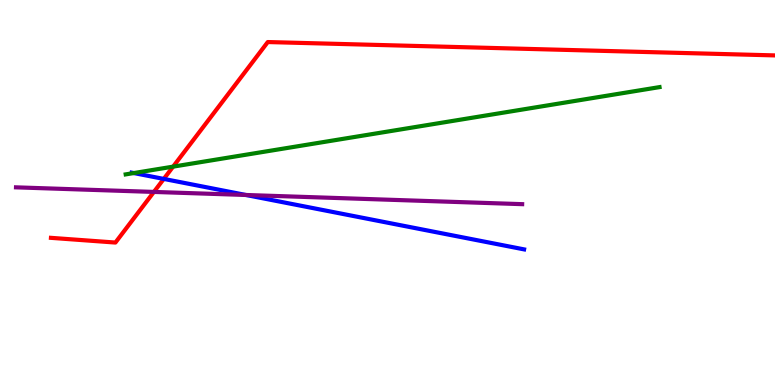[{'lines': ['blue', 'red'], 'intersections': [{'x': 2.11, 'y': 5.35}]}, {'lines': ['green', 'red'], 'intersections': [{'x': 2.23, 'y': 5.67}]}, {'lines': ['purple', 'red'], 'intersections': [{'x': 1.99, 'y': 5.01}]}, {'lines': ['blue', 'green'], 'intersections': [{'x': 1.73, 'y': 5.5}]}, {'lines': ['blue', 'purple'], 'intersections': [{'x': 3.17, 'y': 4.94}]}, {'lines': ['green', 'purple'], 'intersections': []}]